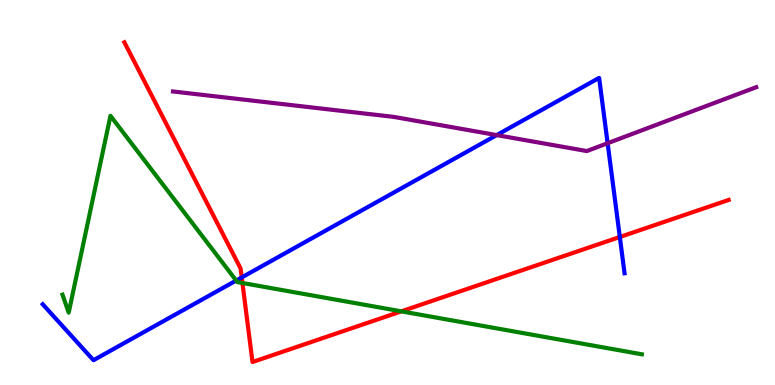[{'lines': ['blue', 'red'], 'intersections': [{'x': 3.12, 'y': 2.79}, {'x': 8.0, 'y': 3.84}]}, {'lines': ['green', 'red'], 'intersections': [{'x': 3.13, 'y': 2.65}, {'x': 5.18, 'y': 1.91}]}, {'lines': ['purple', 'red'], 'intersections': []}, {'lines': ['blue', 'green'], 'intersections': [{'x': 3.05, 'y': 2.71}]}, {'lines': ['blue', 'purple'], 'intersections': [{'x': 6.41, 'y': 6.49}, {'x': 7.84, 'y': 6.28}]}, {'lines': ['green', 'purple'], 'intersections': []}]